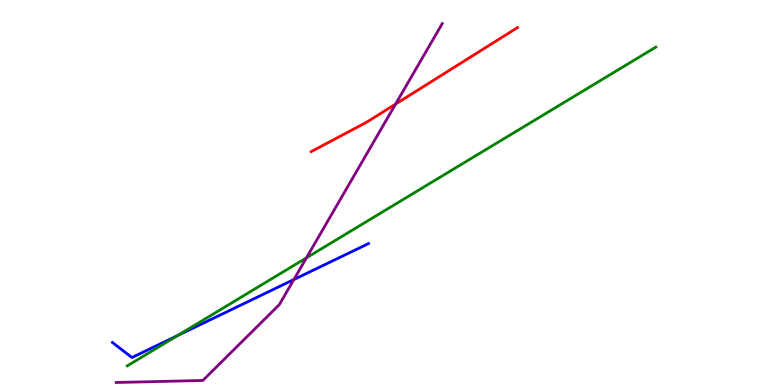[{'lines': ['blue', 'red'], 'intersections': []}, {'lines': ['green', 'red'], 'intersections': []}, {'lines': ['purple', 'red'], 'intersections': [{'x': 5.1, 'y': 7.3}]}, {'lines': ['blue', 'green'], 'intersections': [{'x': 2.29, 'y': 1.28}]}, {'lines': ['blue', 'purple'], 'intersections': [{'x': 3.79, 'y': 2.74}]}, {'lines': ['green', 'purple'], 'intersections': [{'x': 3.95, 'y': 3.3}]}]